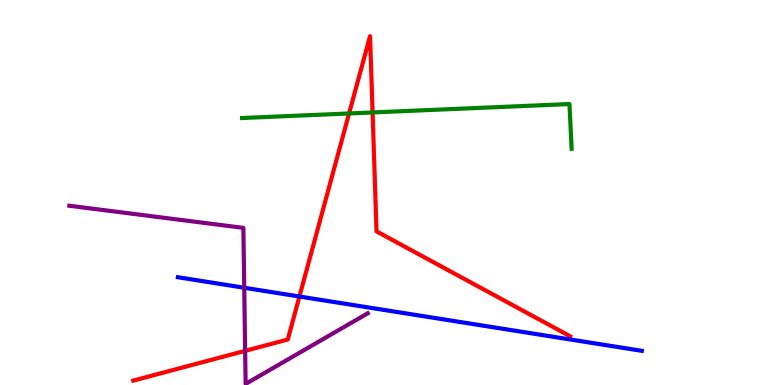[{'lines': ['blue', 'red'], 'intersections': [{'x': 3.86, 'y': 2.3}]}, {'lines': ['green', 'red'], 'intersections': [{'x': 4.5, 'y': 7.05}, {'x': 4.81, 'y': 7.08}]}, {'lines': ['purple', 'red'], 'intersections': [{'x': 3.16, 'y': 0.887}]}, {'lines': ['blue', 'green'], 'intersections': []}, {'lines': ['blue', 'purple'], 'intersections': [{'x': 3.15, 'y': 2.53}]}, {'lines': ['green', 'purple'], 'intersections': []}]